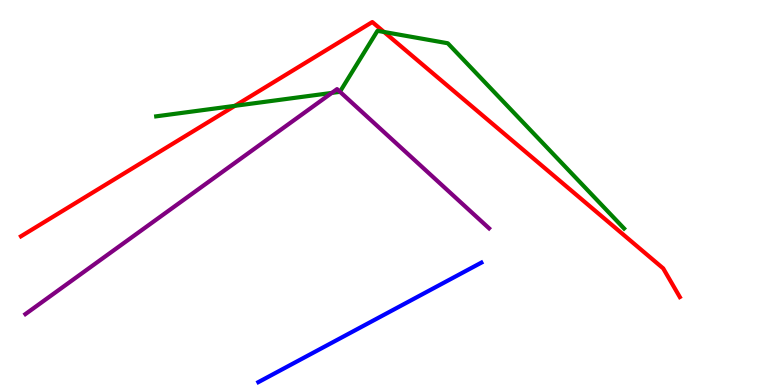[{'lines': ['blue', 'red'], 'intersections': []}, {'lines': ['green', 'red'], 'intersections': [{'x': 3.03, 'y': 7.25}, {'x': 4.96, 'y': 9.17}]}, {'lines': ['purple', 'red'], 'intersections': []}, {'lines': ['blue', 'green'], 'intersections': []}, {'lines': ['blue', 'purple'], 'intersections': []}, {'lines': ['green', 'purple'], 'intersections': [{'x': 4.28, 'y': 7.59}, {'x': 4.39, 'y': 7.62}]}]